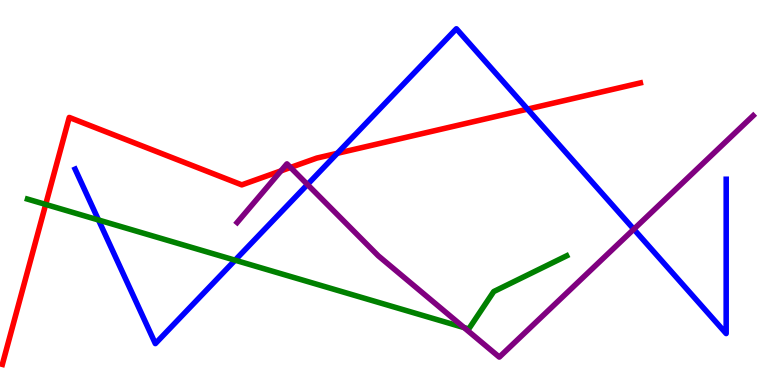[{'lines': ['blue', 'red'], 'intersections': [{'x': 4.35, 'y': 6.02}, {'x': 6.81, 'y': 7.17}]}, {'lines': ['green', 'red'], 'intersections': [{'x': 0.59, 'y': 4.69}]}, {'lines': ['purple', 'red'], 'intersections': [{'x': 3.63, 'y': 5.56}, {'x': 3.75, 'y': 5.65}]}, {'lines': ['blue', 'green'], 'intersections': [{'x': 1.27, 'y': 4.29}, {'x': 3.03, 'y': 3.24}]}, {'lines': ['blue', 'purple'], 'intersections': [{'x': 3.97, 'y': 5.21}, {'x': 8.18, 'y': 4.05}]}, {'lines': ['green', 'purple'], 'intersections': [{'x': 5.99, 'y': 1.49}]}]